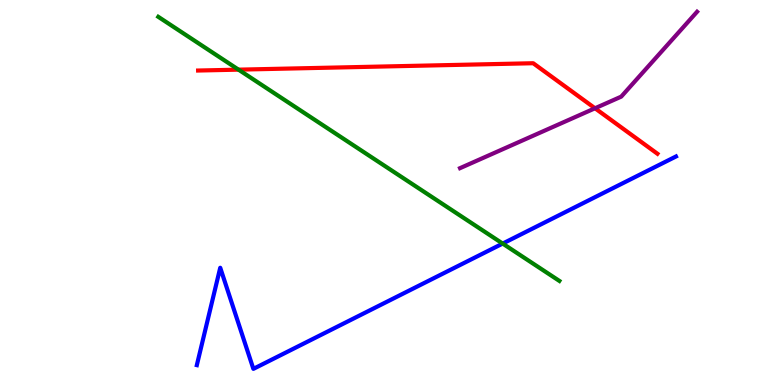[{'lines': ['blue', 'red'], 'intersections': []}, {'lines': ['green', 'red'], 'intersections': [{'x': 3.08, 'y': 8.19}]}, {'lines': ['purple', 'red'], 'intersections': [{'x': 7.68, 'y': 7.19}]}, {'lines': ['blue', 'green'], 'intersections': [{'x': 6.49, 'y': 3.67}]}, {'lines': ['blue', 'purple'], 'intersections': []}, {'lines': ['green', 'purple'], 'intersections': []}]